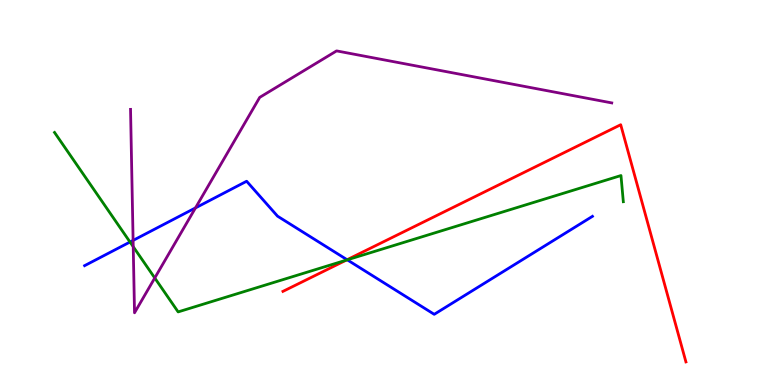[{'lines': ['blue', 'red'], 'intersections': [{'x': 4.48, 'y': 3.25}]}, {'lines': ['green', 'red'], 'intersections': [{'x': 4.47, 'y': 3.24}]}, {'lines': ['purple', 'red'], 'intersections': []}, {'lines': ['blue', 'green'], 'intersections': [{'x': 1.68, 'y': 3.71}, {'x': 4.48, 'y': 3.25}]}, {'lines': ['blue', 'purple'], 'intersections': [{'x': 1.72, 'y': 3.76}, {'x': 2.52, 'y': 4.6}]}, {'lines': ['green', 'purple'], 'intersections': [{'x': 1.72, 'y': 3.59}, {'x': 2.0, 'y': 2.78}]}]